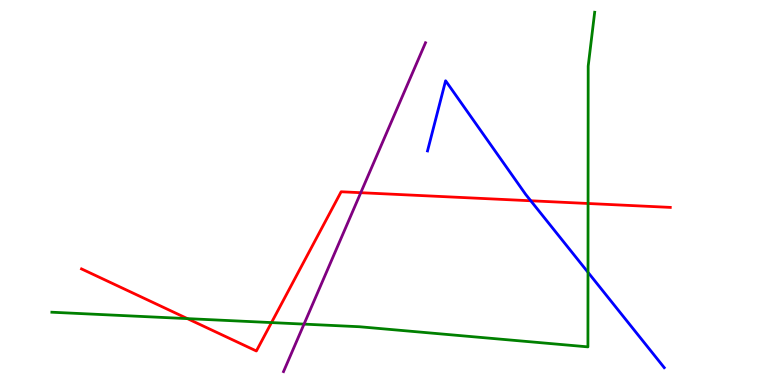[{'lines': ['blue', 'red'], 'intersections': [{'x': 6.85, 'y': 4.79}]}, {'lines': ['green', 'red'], 'intersections': [{'x': 2.42, 'y': 1.72}, {'x': 3.5, 'y': 1.62}, {'x': 7.59, 'y': 4.71}]}, {'lines': ['purple', 'red'], 'intersections': [{'x': 4.66, 'y': 4.99}]}, {'lines': ['blue', 'green'], 'intersections': [{'x': 7.59, 'y': 2.93}]}, {'lines': ['blue', 'purple'], 'intersections': []}, {'lines': ['green', 'purple'], 'intersections': [{'x': 3.92, 'y': 1.58}]}]